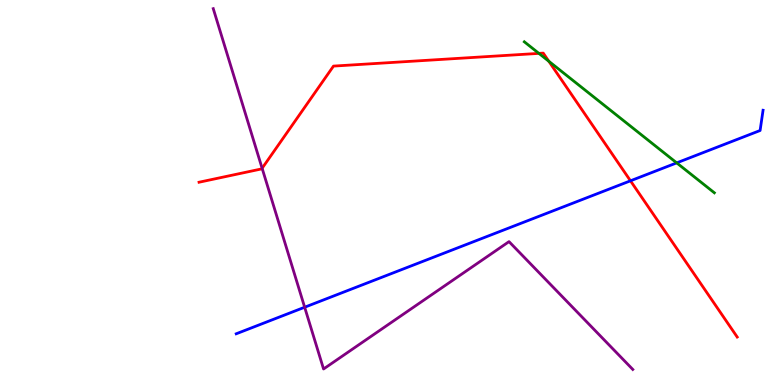[{'lines': ['blue', 'red'], 'intersections': [{'x': 8.14, 'y': 5.3}]}, {'lines': ['green', 'red'], 'intersections': [{'x': 6.95, 'y': 8.61}, {'x': 7.08, 'y': 8.41}]}, {'lines': ['purple', 'red'], 'intersections': [{'x': 3.38, 'y': 5.63}]}, {'lines': ['blue', 'green'], 'intersections': [{'x': 8.73, 'y': 5.77}]}, {'lines': ['blue', 'purple'], 'intersections': [{'x': 3.93, 'y': 2.02}]}, {'lines': ['green', 'purple'], 'intersections': []}]